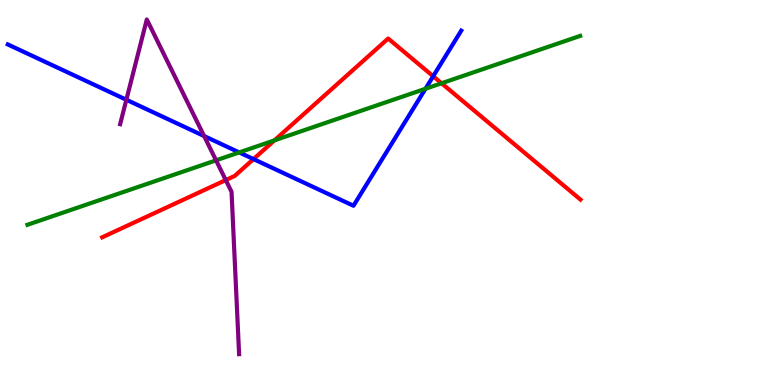[{'lines': ['blue', 'red'], 'intersections': [{'x': 3.27, 'y': 5.87}, {'x': 5.59, 'y': 8.02}]}, {'lines': ['green', 'red'], 'intersections': [{'x': 3.54, 'y': 6.35}, {'x': 5.7, 'y': 7.84}]}, {'lines': ['purple', 'red'], 'intersections': [{'x': 2.91, 'y': 5.32}]}, {'lines': ['blue', 'green'], 'intersections': [{'x': 3.09, 'y': 6.04}, {'x': 5.49, 'y': 7.69}]}, {'lines': ['blue', 'purple'], 'intersections': [{'x': 1.63, 'y': 7.41}, {'x': 2.63, 'y': 6.47}]}, {'lines': ['green', 'purple'], 'intersections': [{'x': 2.79, 'y': 5.84}]}]